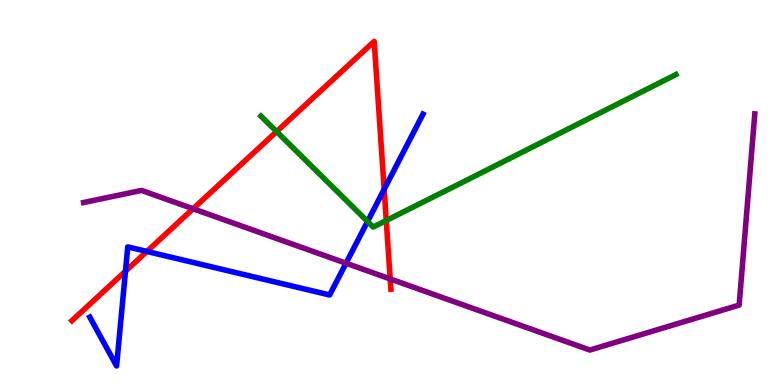[{'lines': ['blue', 'red'], 'intersections': [{'x': 1.62, 'y': 2.96}, {'x': 1.9, 'y': 3.47}, {'x': 4.96, 'y': 5.08}]}, {'lines': ['green', 'red'], 'intersections': [{'x': 3.57, 'y': 6.58}, {'x': 4.98, 'y': 4.27}]}, {'lines': ['purple', 'red'], 'intersections': [{'x': 2.49, 'y': 4.58}, {'x': 5.03, 'y': 2.75}]}, {'lines': ['blue', 'green'], 'intersections': [{'x': 4.74, 'y': 4.25}]}, {'lines': ['blue', 'purple'], 'intersections': [{'x': 4.46, 'y': 3.16}]}, {'lines': ['green', 'purple'], 'intersections': []}]